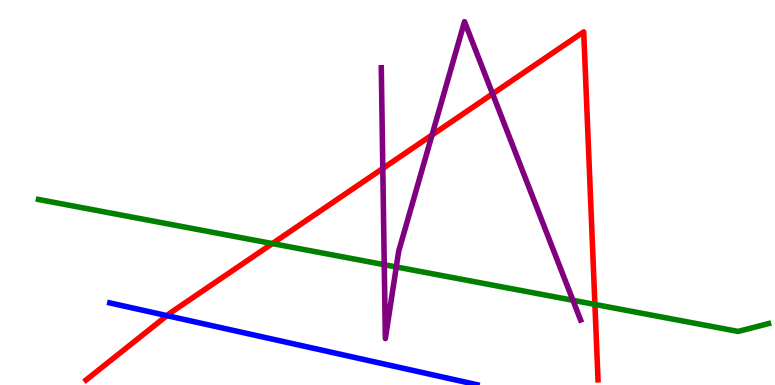[{'lines': ['blue', 'red'], 'intersections': [{'x': 2.15, 'y': 1.8}]}, {'lines': ['green', 'red'], 'intersections': [{'x': 3.51, 'y': 3.67}, {'x': 7.68, 'y': 2.09}]}, {'lines': ['purple', 'red'], 'intersections': [{'x': 4.94, 'y': 5.62}, {'x': 5.57, 'y': 6.49}, {'x': 6.36, 'y': 7.56}]}, {'lines': ['blue', 'green'], 'intersections': []}, {'lines': ['blue', 'purple'], 'intersections': []}, {'lines': ['green', 'purple'], 'intersections': [{'x': 4.96, 'y': 3.13}, {'x': 5.11, 'y': 3.07}, {'x': 7.39, 'y': 2.2}]}]